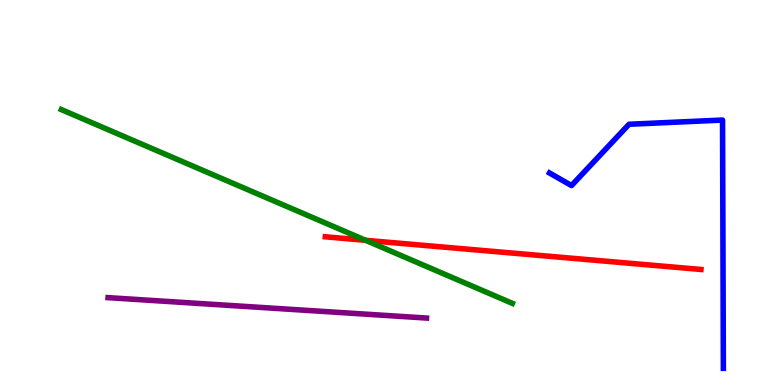[{'lines': ['blue', 'red'], 'intersections': []}, {'lines': ['green', 'red'], 'intersections': [{'x': 4.72, 'y': 3.76}]}, {'lines': ['purple', 'red'], 'intersections': []}, {'lines': ['blue', 'green'], 'intersections': []}, {'lines': ['blue', 'purple'], 'intersections': []}, {'lines': ['green', 'purple'], 'intersections': []}]